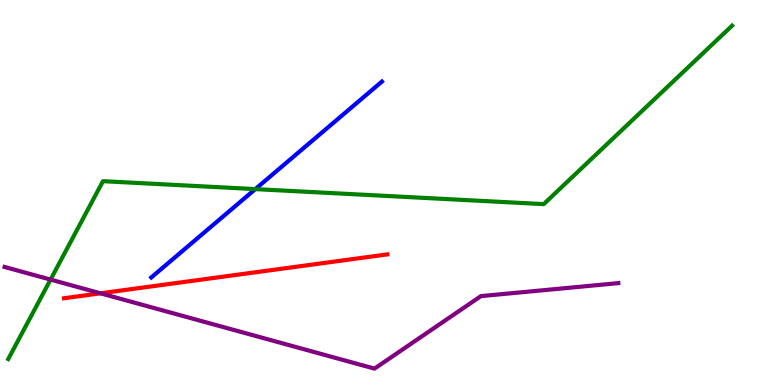[{'lines': ['blue', 'red'], 'intersections': []}, {'lines': ['green', 'red'], 'intersections': []}, {'lines': ['purple', 'red'], 'intersections': [{'x': 1.3, 'y': 2.38}]}, {'lines': ['blue', 'green'], 'intersections': [{'x': 3.29, 'y': 5.09}]}, {'lines': ['blue', 'purple'], 'intersections': []}, {'lines': ['green', 'purple'], 'intersections': [{'x': 0.652, 'y': 2.74}]}]